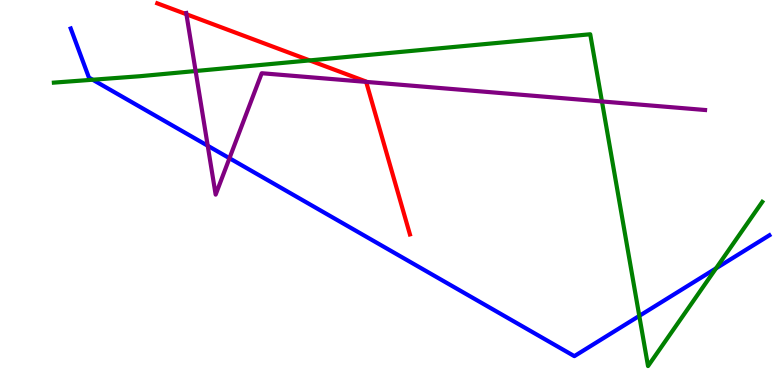[{'lines': ['blue', 'red'], 'intersections': []}, {'lines': ['green', 'red'], 'intersections': [{'x': 4.0, 'y': 8.43}]}, {'lines': ['purple', 'red'], 'intersections': [{'x': 2.41, 'y': 9.63}, {'x': 4.72, 'y': 7.87}]}, {'lines': ['blue', 'green'], 'intersections': [{'x': 1.2, 'y': 7.93}, {'x': 8.25, 'y': 1.79}, {'x': 9.24, 'y': 3.03}]}, {'lines': ['blue', 'purple'], 'intersections': [{'x': 2.68, 'y': 6.21}, {'x': 2.96, 'y': 5.89}]}, {'lines': ['green', 'purple'], 'intersections': [{'x': 2.52, 'y': 8.16}, {'x': 7.77, 'y': 7.36}]}]